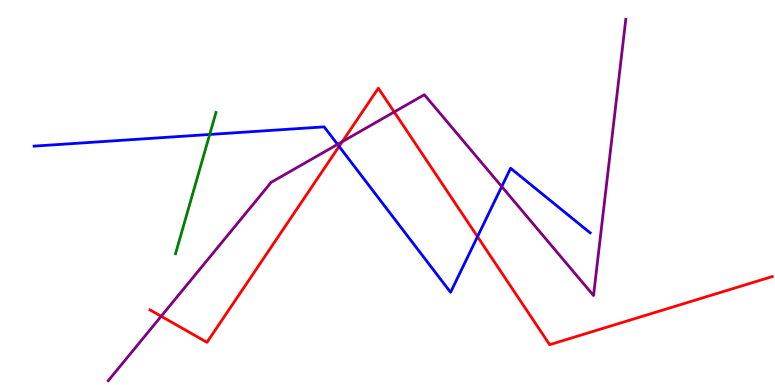[{'lines': ['blue', 'red'], 'intersections': [{'x': 4.38, 'y': 6.2}, {'x': 6.16, 'y': 3.85}]}, {'lines': ['green', 'red'], 'intersections': []}, {'lines': ['purple', 'red'], 'intersections': [{'x': 2.08, 'y': 1.79}, {'x': 4.42, 'y': 6.32}, {'x': 5.09, 'y': 7.09}]}, {'lines': ['blue', 'green'], 'intersections': [{'x': 2.71, 'y': 6.51}]}, {'lines': ['blue', 'purple'], 'intersections': [{'x': 4.36, 'y': 6.25}, {'x': 6.47, 'y': 5.15}]}, {'lines': ['green', 'purple'], 'intersections': []}]